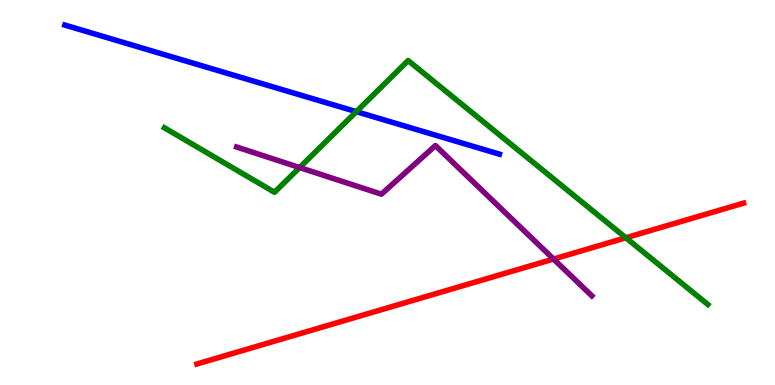[{'lines': ['blue', 'red'], 'intersections': []}, {'lines': ['green', 'red'], 'intersections': [{'x': 8.08, 'y': 3.82}]}, {'lines': ['purple', 'red'], 'intersections': [{'x': 7.14, 'y': 3.27}]}, {'lines': ['blue', 'green'], 'intersections': [{'x': 4.6, 'y': 7.1}]}, {'lines': ['blue', 'purple'], 'intersections': []}, {'lines': ['green', 'purple'], 'intersections': [{'x': 3.87, 'y': 5.65}]}]